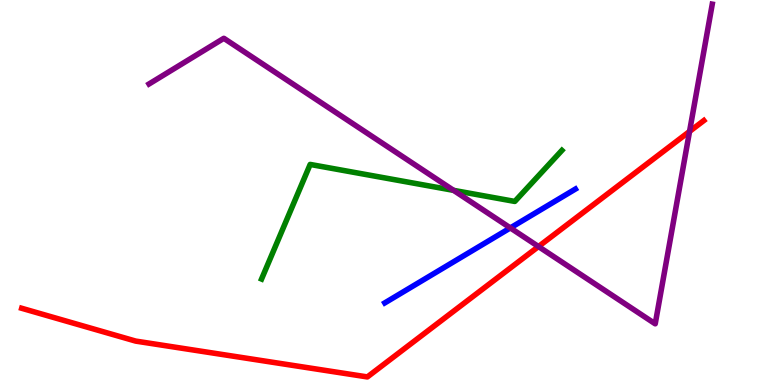[{'lines': ['blue', 'red'], 'intersections': []}, {'lines': ['green', 'red'], 'intersections': []}, {'lines': ['purple', 'red'], 'intersections': [{'x': 6.95, 'y': 3.6}, {'x': 8.9, 'y': 6.59}]}, {'lines': ['blue', 'green'], 'intersections': []}, {'lines': ['blue', 'purple'], 'intersections': [{'x': 6.58, 'y': 4.08}]}, {'lines': ['green', 'purple'], 'intersections': [{'x': 5.85, 'y': 5.06}]}]